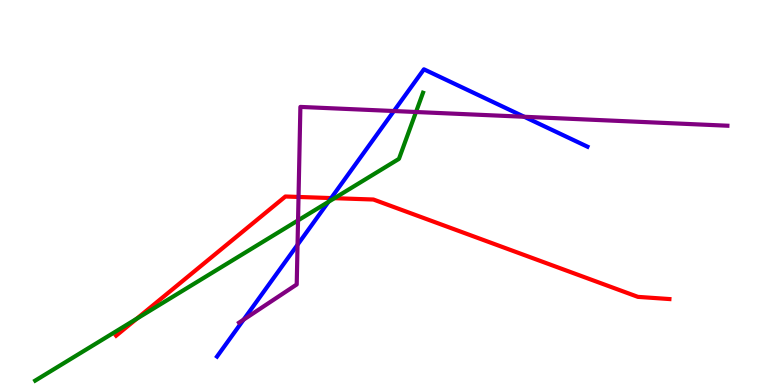[{'lines': ['blue', 'red'], 'intersections': [{'x': 4.27, 'y': 4.86}]}, {'lines': ['green', 'red'], 'intersections': [{'x': 1.76, 'y': 1.72}, {'x': 4.32, 'y': 4.85}]}, {'lines': ['purple', 'red'], 'intersections': [{'x': 3.85, 'y': 4.88}]}, {'lines': ['blue', 'green'], 'intersections': [{'x': 4.24, 'y': 4.76}]}, {'lines': ['blue', 'purple'], 'intersections': [{'x': 3.14, 'y': 1.7}, {'x': 3.84, 'y': 3.64}, {'x': 5.08, 'y': 7.12}, {'x': 6.76, 'y': 6.97}]}, {'lines': ['green', 'purple'], 'intersections': [{'x': 3.85, 'y': 4.28}, {'x': 5.37, 'y': 7.09}]}]